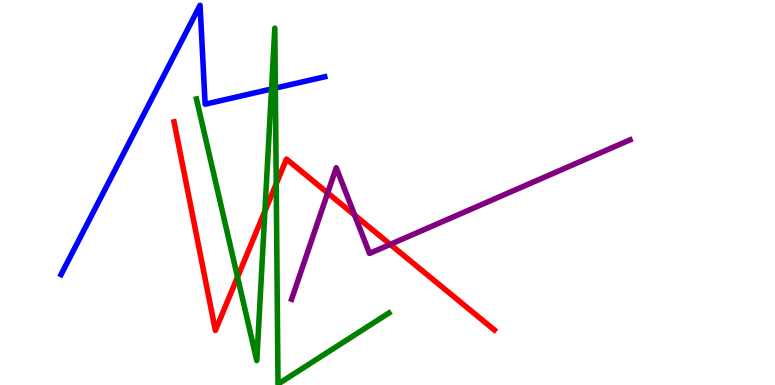[{'lines': ['blue', 'red'], 'intersections': []}, {'lines': ['green', 'red'], 'intersections': [{'x': 3.06, 'y': 2.8}, {'x': 3.42, 'y': 4.52}, {'x': 3.56, 'y': 5.23}]}, {'lines': ['purple', 'red'], 'intersections': [{'x': 4.23, 'y': 4.99}, {'x': 4.58, 'y': 4.41}, {'x': 5.04, 'y': 3.65}]}, {'lines': ['blue', 'green'], 'intersections': [{'x': 3.5, 'y': 7.69}, {'x': 3.55, 'y': 7.71}]}, {'lines': ['blue', 'purple'], 'intersections': []}, {'lines': ['green', 'purple'], 'intersections': []}]